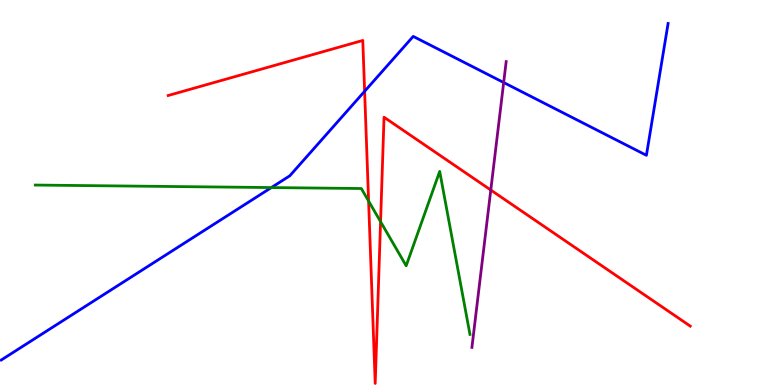[{'lines': ['blue', 'red'], 'intersections': [{'x': 4.7, 'y': 7.63}]}, {'lines': ['green', 'red'], 'intersections': [{'x': 4.76, 'y': 4.78}, {'x': 4.91, 'y': 4.24}]}, {'lines': ['purple', 'red'], 'intersections': [{'x': 6.33, 'y': 5.06}]}, {'lines': ['blue', 'green'], 'intersections': [{'x': 3.5, 'y': 5.13}]}, {'lines': ['blue', 'purple'], 'intersections': [{'x': 6.5, 'y': 7.86}]}, {'lines': ['green', 'purple'], 'intersections': []}]